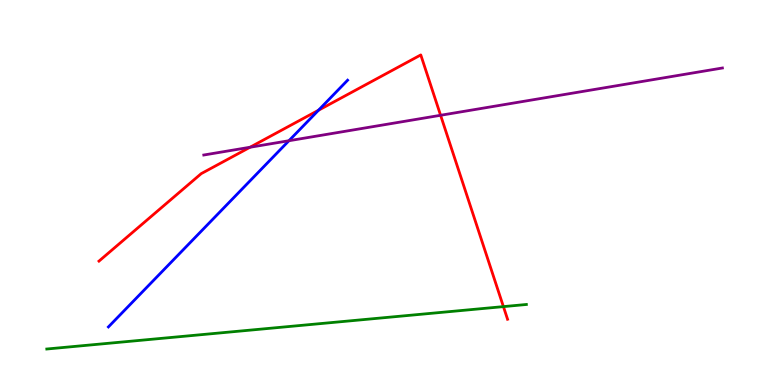[{'lines': ['blue', 'red'], 'intersections': [{'x': 4.11, 'y': 7.14}]}, {'lines': ['green', 'red'], 'intersections': [{'x': 6.5, 'y': 2.04}]}, {'lines': ['purple', 'red'], 'intersections': [{'x': 3.23, 'y': 6.18}, {'x': 5.69, 'y': 7.01}]}, {'lines': ['blue', 'green'], 'intersections': []}, {'lines': ['blue', 'purple'], 'intersections': [{'x': 3.73, 'y': 6.34}]}, {'lines': ['green', 'purple'], 'intersections': []}]